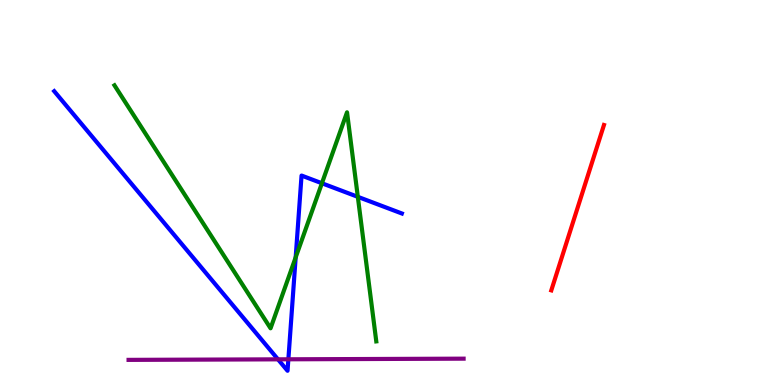[{'lines': ['blue', 'red'], 'intersections': []}, {'lines': ['green', 'red'], 'intersections': []}, {'lines': ['purple', 'red'], 'intersections': []}, {'lines': ['blue', 'green'], 'intersections': [{'x': 3.82, 'y': 3.32}, {'x': 4.15, 'y': 5.24}, {'x': 4.62, 'y': 4.89}]}, {'lines': ['blue', 'purple'], 'intersections': [{'x': 3.59, 'y': 0.667}, {'x': 3.72, 'y': 0.668}]}, {'lines': ['green', 'purple'], 'intersections': []}]